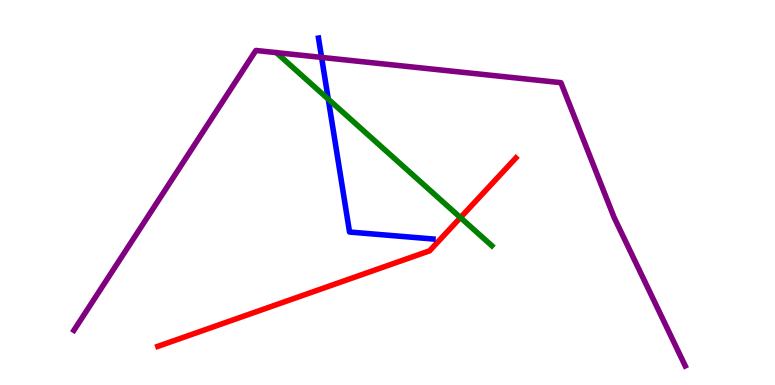[{'lines': ['blue', 'red'], 'intersections': []}, {'lines': ['green', 'red'], 'intersections': [{'x': 5.94, 'y': 4.35}]}, {'lines': ['purple', 'red'], 'intersections': []}, {'lines': ['blue', 'green'], 'intersections': [{'x': 4.24, 'y': 7.42}]}, {'lines': ['blue', 'purple'], 'intersections': [{'x': 4.15, 'y': 8.51}]}, {'lines': ['green', 'purple'], 'intersections': []}]